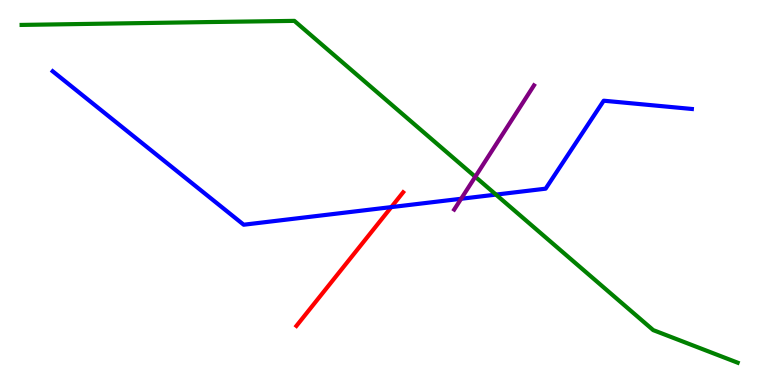[{'lines': ['blue', 'red'], 'intersections': [{'x': 5.05, 'y': 4.62}]}, {'lines': ['green', 'red'], 'intersections': []}, {'lines': ['purple', 'red'], 'intersections': []}, {'lines': ['blue', 'green'], 'intersections': [{'x': 6.4, 'y': 4.95}]}, {'lines': ['blue', 'purple'], 'intersections': [{'x': 5.95, 'y': 4.84}]}, {'lines': ['green', 'purple'], 'intersections': [{'x': 6.13, 'y': 5.41}]}]